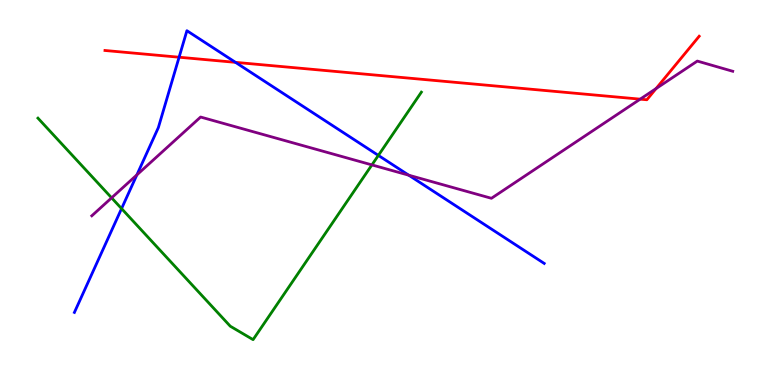[{'lines': ['blue', 'red'], 'intersections': [{'x': 2.31, 'y': 8.51}, {'x': 3.04, 'y': 8.38}]}, {'lines': ['green', 'red'], 'intersections': []}, {'lines': ['purple', 'red'], 'intersections': [{'x': 8.26, 'y': 7.42}, {'x': 8.47, 'y': 7.7}]}, {'lines': ['blue', 'green'], 'intersections': [{'x': 1.57, 'y': 4.58}, {'x': 4.88, 'y': 5.96}]}, {'lines': ['blue', 'purple'], 'intersections': [{'x': 1.77, 'y': 5.46}, {'x': 5.27, 'y': 5.45}]}, {'lines': ['green', 'purple'], 'intersections': [{'x': 1.44, 'y': 4.86}, {'x': 4.8, 'y': 5.72}]}]